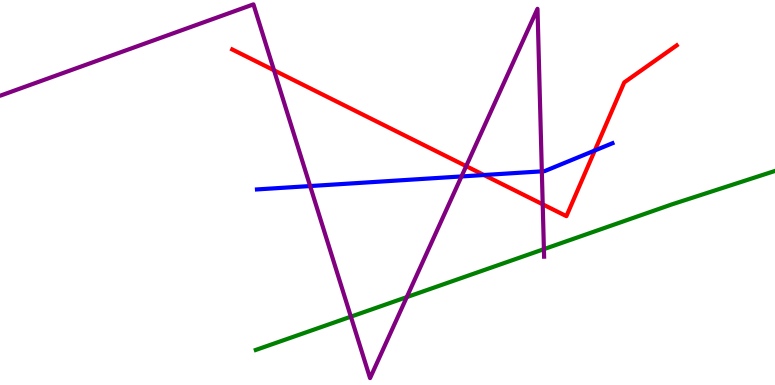[{'lines': ['blue', 'red'], 'intersections': [{'x': 6.24, 'y': 5.45}, {'x': 7.67, 'y': 6.09}]}, {'lines': ['green', 'red'], 'intersections': []}, {'lines': ['purple', 'red'], 'intersections': [{'x': 3.54, 'y': 8.17}, {'x': 6.01, 'y': 5.68}, {'x': 7.0, 'y': 4.69}]}, {'lines': ['blue', 'green'], 'intersections': []}, {'lines': ['blue', 'purple'], 'intersections': [{'x': 4.0, 'y': 5.17}, {'x': 5.95, 'y': 5.42}, {'x': 6.99, 'y': 5.55}]}, {'lines': ['green', 'purple'], 'intersections': [{'x': 4.53, 'y': 1.77}, {'x': 5.25, 'y': 2.28}, {'x': 7.02, 'y': 3.53}]}]